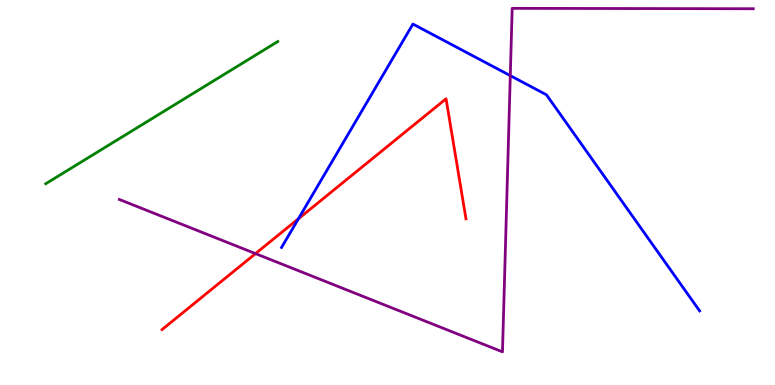[{'lines': ['blue', 'red'], 'intersections': [{'x': 3.85, 'y': 4.32}]}, {'lines': ['green', 'red'], 'intersections': []}, {'lines': ['purple', 'red'], 'intersections': [{'x': 3.3, 'y': 3.41}]}, {'lines': ['blue', 'green'], 'intersections': []}, {'lines': ['blue', 'purple'], 'intersections': [{'x': 6.58, 'y': 8.04}]}, {'lines': ['green', 'purple'], 'intersections': []}]